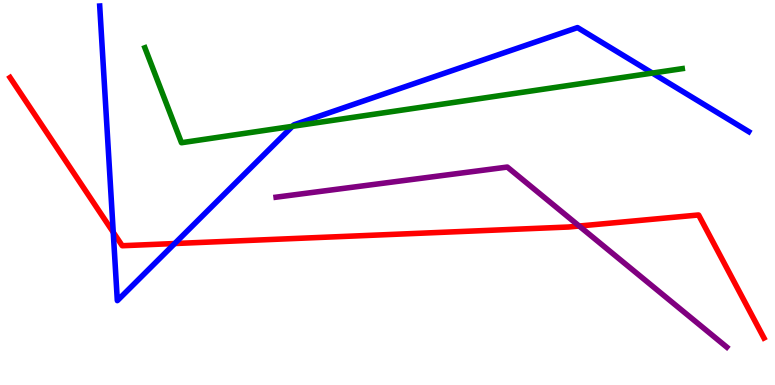[{'lines': ['blue', 'red'], 'intersections': [{'x': 1.46, 'y': 3.97}, {'x': 2.25, 'y': 3.67}]}, {'lines': ['green', 'red'], 'intersections': []}, {'lines': ['purple', 'red'], 'intersections': [{'x': 7.47, 'y': 4.13}]}, {'lines': ['blue', 'green'], 'intersections': [{'x': 3.77, 'y': 6.72}, {'x': 8.42, 'y': 8.1}]}, {'lines': ['blue', 'purple'], 'intersections': []}, {'lines': ['green', 'purple'], 'intersections': []}]